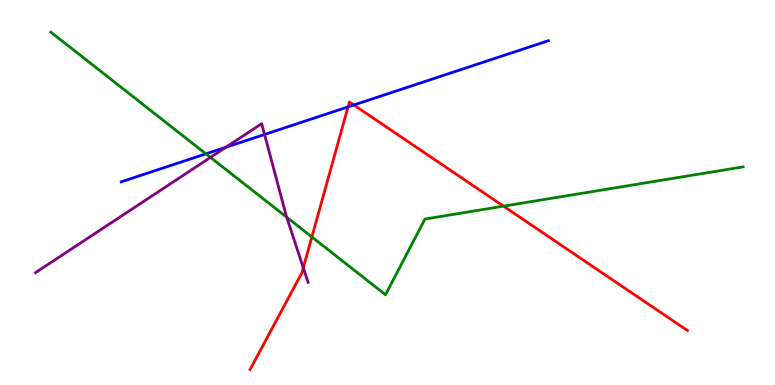[{'lines': ['blue', 'red'], 'intersections': [{'x': 4.49, 'y': 7.22}, {'x': 4.57, 'y': 7.27}]}, {'lines': ['green', 'red'], 'intersections': [{'x': 4.02, 'y': 3.85}, {'x': 6.5, 'y': 4.65}]}, {'lines': ['purple', 'red'], 'intersections': [{'x': 3.91, 'y': 3.04}]}, {'lines': ['blue', 'green'], 'intersections': [{'x': 2.66, 'y': 6.0}]}, {'lines': ['blue', 'purple'], 'intersections': [{'x': 2.91, 'y': 6.17}, {'x': 3.41, 'y': 6.51}]}, {'lines': ['green', 'purple'], 'intersections': [{'x': 2.72, 'y': 5.91}, {'x': 3.7, 'y': 4.36}]}]